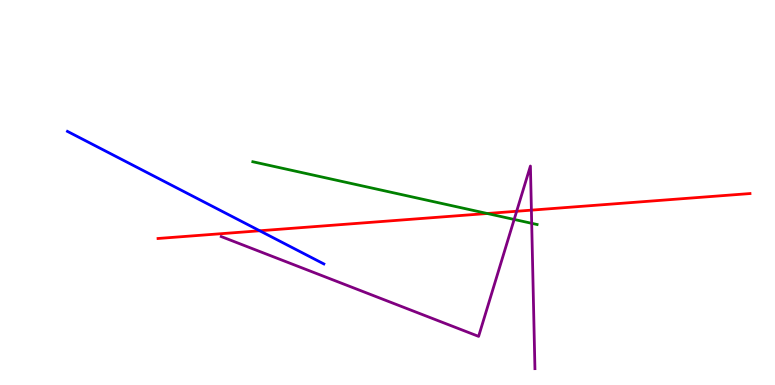[{'lines': ['blue', 'red'], 'intersections': [{'x': 3.35, 'y': 4.01}]}, {'lines': ['green', 'red'], 'intersections': [{'x': 6.29, 'y': 4.45}]}, {'lines': ['purple', 'red'], 'intersections': [{'x': 6.67, 'y': 4.51}, {'x': 6.86, 'y': 4.54}]}, {'lines': ['blue', 'green'], 'intersections': []}, {'lines': ['blue', 'purple'], 'intersections': []}, {'lines': ['green', 'purple'], 'intersections': [{'x': 6.63, 'y': 4.3}, {'x': 6.86, 'y': 4.2}]}]